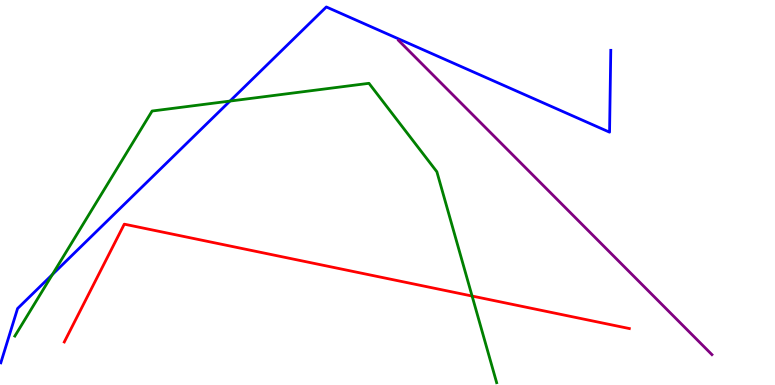[{'lines': ['blue', 'red'], 'intersections': []}, {'lines': ['green', 'red'], 'intersections': [{'x': 6.09, 'y': 2.31}]}, {'lines': ['purple', 'red'], 'intersections': []}, {'lines': ['blue', 'green'], 'intersections': [{'x': 0.676, 'y': 2.87}, {'x': 2.97, 'y': 7.37}]}, {'lines': ['blue', 'purple'], 'intersections': []}, {'lines': ['green', 'purple'], 'intersections': []}]